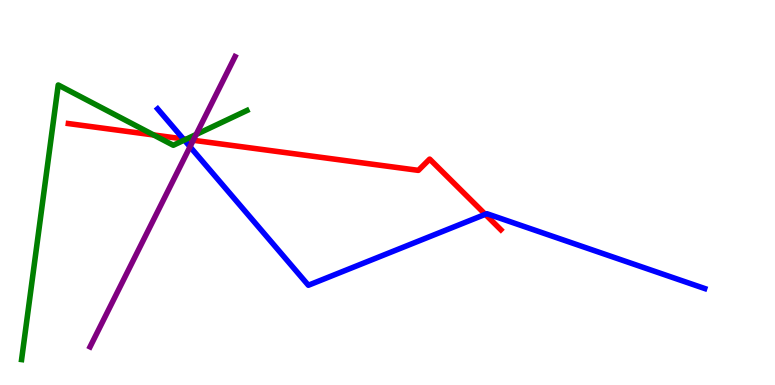[{'lines': ['blue', 'red'], 'intersections': [{'x': 2.37, 'y': 6.39}, {'x': 6.26, 'y': 4.43}]}, {'lines': ['green', 'red'], 'intersections': [{'x': 1.98, 'y': 6.49}, {'x': 2.4, 'y': 6.38}]}, {'lines': ['purple', 'red'], 'intersections': [{'x': 2.49, 'y': 6.36}]}, {'lines': ['blue', 'green'], 'intersections': [{'x': 2.38, 'y': 6.36}]}, {'lines': ['blue', 'purple'], 'intersections': [{'x': 2.45, 'y': 6.19}]}, {'lines': ['green', 'purple'], 'intersections': [{'x': 2.53, 'y': 6.51}]}]